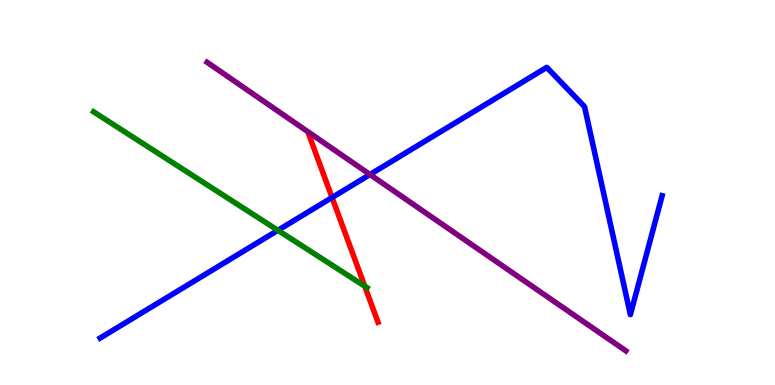[{'lines': ['blue', 'red'], 'intersections': [{'x': 4.28, 'y': 4.87}]}, {'lines': ['green', 'red'], 'intersections': [{'x': 4.71, 'y': 2.57}]}, {'lines': ['purple', 'red'], 'intersections': []}, {'lines': ['blue', 'green'], 'intersections': [{'x': 3.59, 'y': 4.02}]}, {'lines': ['blue', 'purple'], 'intersections': [{'x': 4.77, 'y': 5.47}]}, {'lines': ['green', 'purple'], 'intersections': []}]